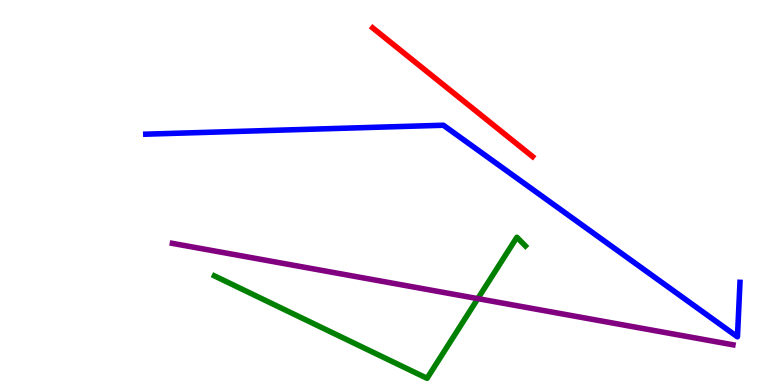[{'lines': ['blue', 'red'], 'intersections': []}, {'lines': ['green', 'red'], 'intersections': []}, {'lines': ['purple', 'red'], 'intersections': []}, {'lines': ['blue', 'green'], 'intersections': []}, {'lines': ['blue', 'purple'], 'intersections': []}, {'lines': ['green', 'purple'], 'intersections': [{'x': 6.17, 'y': 2.24}]}]